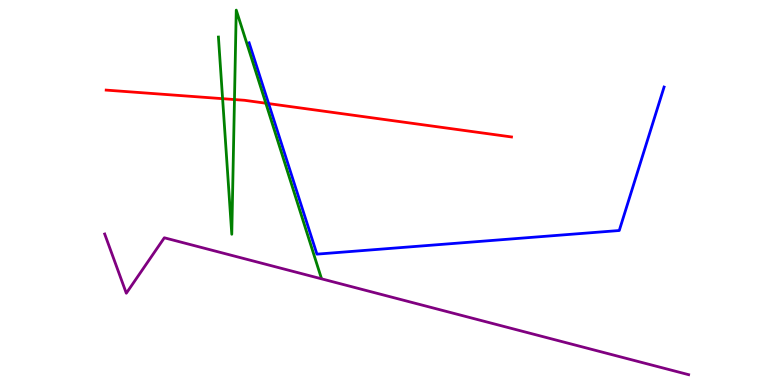[{'lines': ['blue', 'red'], 'intersections': [{'x': 3.47, 'y': 7.31}]}, {'lines': ['green', 'red'], 'intersections': [{'x': 2.87, 'y': 7.44}, {'x': 3.03, 'y': 7.41}, {'x': 3.43, 'y': 7.32}]}, {'lines': ['purple', 'red'], 'intersections': []}, {'lines': ['blue', 'green'], 'intersections': []}, {'lines': ['blue', 'purple'], 'intersections': []}, {'lines': ['green', 'purple'], 'intersections': []}]